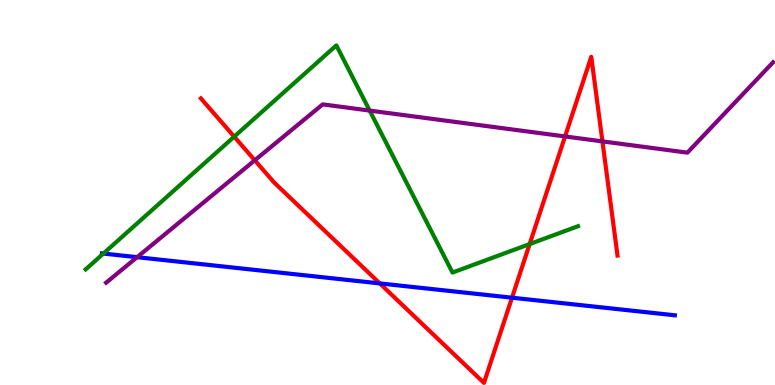[{'lines': ['blue', 'red'], 'intersections': [{'x': 4.9, 'y': 2.64}, {'x': 6.61, 'y': 2.27}]}, {'lines': ['green', 'red'], 'intersections': [{'x': 3.02, 'y': 6.45}, {'x': 6.83, 'y': 3.66}]}, {'lines': ['purple', 'red'], 'intersections': [{'x': 3.29, 'y': 5.84}, {'x': 7.29, 'y': 6.46}, {'x': 7.77, 'y': 6.33}]}, {'lines': ['blue', 'green'], 'intersections': [{'x': 1.33, 'y': 3.41}]}, {'lines': ['blue', 'purple'], 'intersections': [{'x': 1.77, 'y': 3.32}]}, {'lines': ['green', 'purple'], 'intersections': [{'x': 4.77, 'y': 7.13}]}]